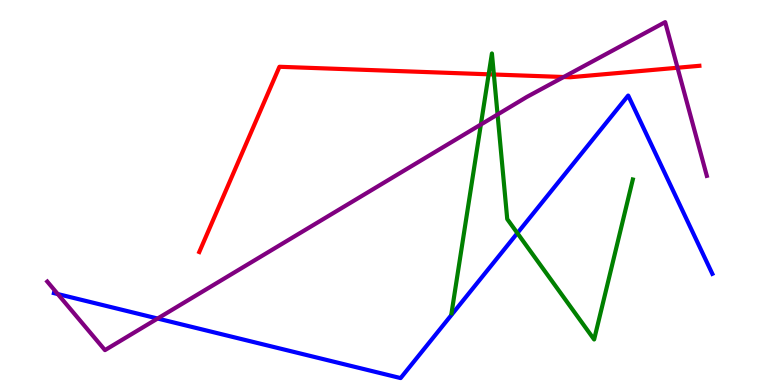[{'lines': ['blue', 'red'], 'intersections': []}, {'lines': ['green', 'red'], 'intersections': [{'x': 6.31, 'y': 8.07}, {'x': 6.37, 'y': 8.07}]}, {'lines': ['purple', 'red'], 'intersections': [{'x': 7.27, 'y': 8.0}, {'x': 8.74, 'y': 8.24}]}, {'lines': ['blue', 'green'], 'intersections': [{'x': 6.68, 'y': 3.94}]}, {'lines': ['blue', 'purple'], 'intersections': [{'x': 0.746, 'y': 2.36}, {'x': 2.03, 'y': 1.73}]}, {'lines': ['green', 'purple'], 'intersections': [{'x': 6.2, 'y': 6.77}, {'x': 6.42, 'y': 7.03}]}]